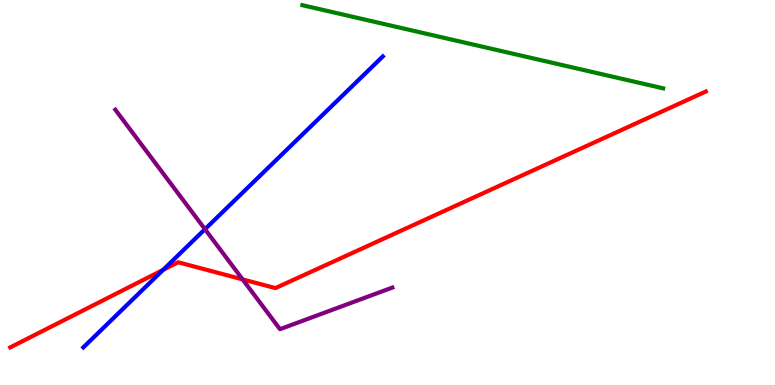[{'lines': ['blue', 'red'], 'intersections': [{'x': 2.1, 'y': 2.99}]}, {'lines': ['green', 'red'], 'intersections': []}, {'lines': ['purple', 'red'], 'intersections': [{'x': 3.13, 'y': 2.74}]}, {'lines': ['blue', 'green'], 'intersections': []}, {'lines': ['blue', 'purple'], 'intersections': [{'x': 2.64, 'y': 4.05}]}, {'lines': ['green', 'purple'], 'intersections': []}]